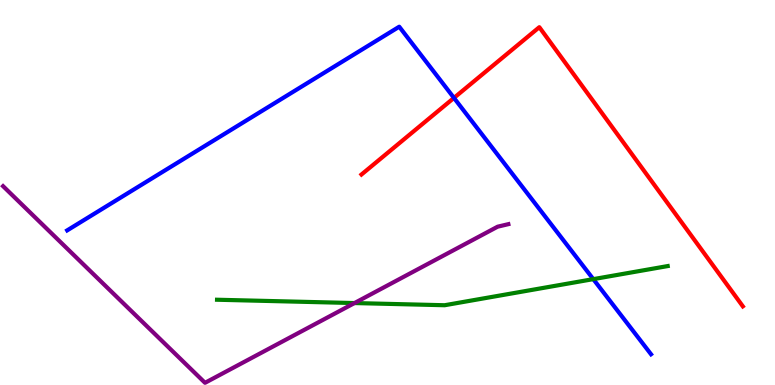[{'lines': ['blue', 'red'], 'intersections': [{'x': 5.86, 'y': 7.46}]}, {'lines': ['green', 'red'], 'intersections': []}, {'lines': ['purple', 'red'], 'intersections': []}, {'lines': ['blue', 'green'], 'intersections': [{'x': 7.66, 'y': 2.75}]}, {'lines': ['blue', 'purple'], 'intersections': []}, {'lines': ['green', 'purple'], 'intersections': [{'x': 4.57, 'y': 2.13}]}]